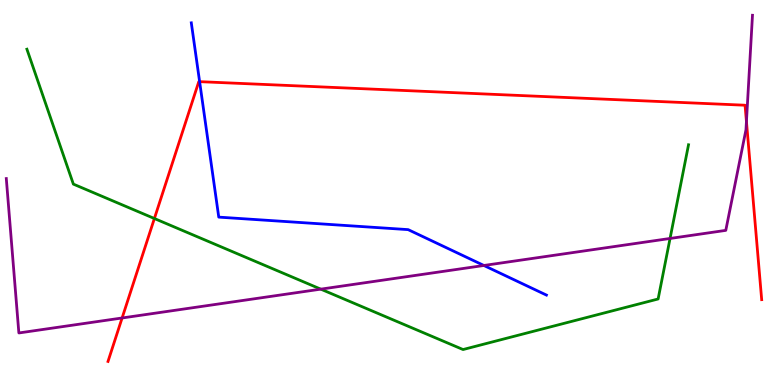[{'lines': ['blue', 'red'], 'intersections': [{'x': 2.58, 'y': 7.88}]}, {'lines': ['green', 'red'], 'intersections': [{'x': 1.99, 'y': 4.32}]}, {'lines': ['purple', 'red'], 'intersections': [{'x': 1.58, 'y': 1.74}, {'x': 9.63, 'y': 6.84}]}, {'lines': ['blue', 'green'], 'intersections': []}, {'lines': ['blue', 'purple'], 'intersections': [{'x': 6.24, 'y': 3.1}]}, {'lines': ['green', 'purple'], 'intersections': [{'x': 4.14, 'y': 2.49}, {'x': 8.65, 'y': 3.81}]}]